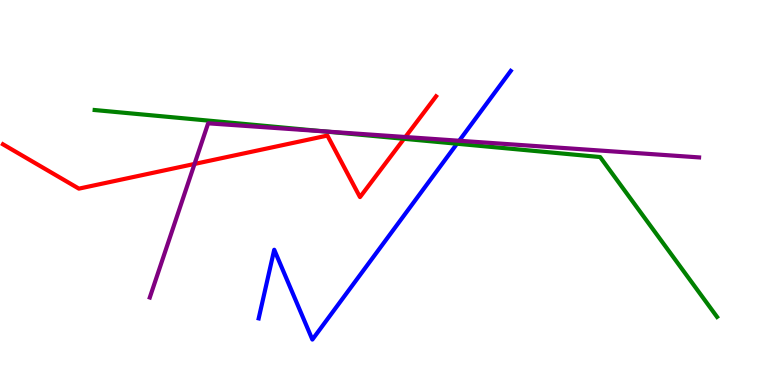[{'lines': ['blue', 'red'], 'intersections': []}, {'lines': ['green', 'red'], 'intersections': [{'x': 5.21, 'y': 6.39}]}, {'lines': ['purple', 'red'], 'intersections': [{'x': 2.51, 'y': 5.74}, {'x': 5.23, 'y': 6.44}]}, {'lines': ['blue', 'green'], 'intersections': [{'x': 5.9, 'y': 6.27}]}, {'lines': ['blue', 'purple'], 'intersections': [{'x': 5.93, 'y': 6.34}]}, {'lines': ['green', 'purple'], 'intersections': [{'x': 4.18, 'y': 6.59}]}]